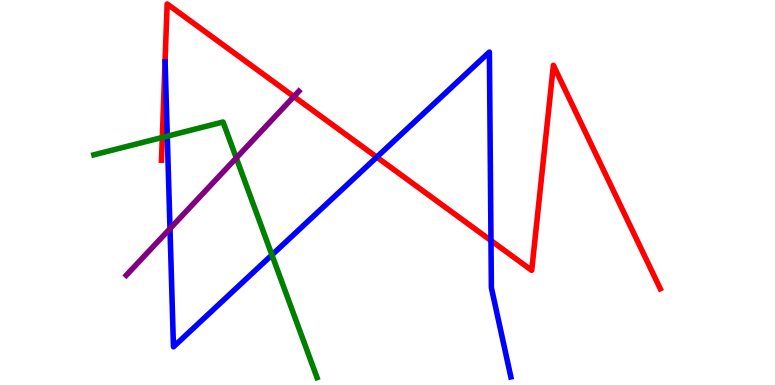[{'lines': ['blue', 'red'], 'intersections': [{'x': 4.86, 'y': 5.92}, {'x': 6.34, 'y': 3.75}]}, {'lines': ['green', 'red'], 'intersections': [{'x': 2.09, 'y': 6.43}]}, {'lines': ['purple', 'red'], 'intersections': [{'x': 3.79, 'y': 7.49}]}, {'lines': ['blue', 'green'], 'intersections': [{'x': 2.16, 'y': 6.46}, {'x': 3.51, 'y': 3.38}]}, {'lines': ['blue', 'purple'], 'intersections': [{'x': 2.19, 'y': 4.06}]}, {'lines': ['green', 'purple'], 'intersections': [{'x': 3.05, 'y': 5.9}]}]